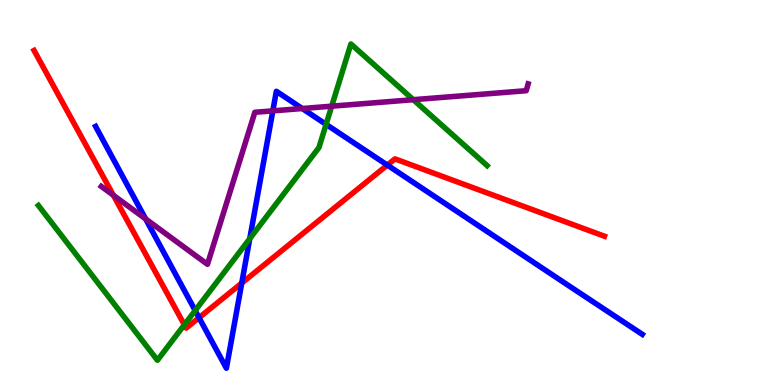[{'lines': ['blue', 'red'], 'intersections': [{'x': 2.57, 'y': 1.75}, {'x': 3.12, 'y': 2.65}, {'x': 5.0, 'y': 5.71}]}, {'lines': ['green', 'red'], 'intersections': [{'x': 2.38, 'y': 1.56}]}, {'lines': ['purple', 'red'], 'intersections': [{'x': 1.46, 'y': 4.93}]}, {'lines': ['blue', 'green'], 'intersections': [{'x': 2.52, 'y': 1.93}, {'x': 3.22, 'y': 3.8}, {'x': 4.21, 'y': 6.77}]}, {'lines': ['blue', 'purple'], 'intersections': [{'x': 1.88, 'y': 4.31}, {'x': 3.52, 'y': 7.12}, {'x': 3.9, 'y': 7.18}]}, {'lines': ['green', 'purple'], 'intersections': [{'x': 4.28, 'y': 7.24}, {'x': 5.33, 'y': 7.41}]}]